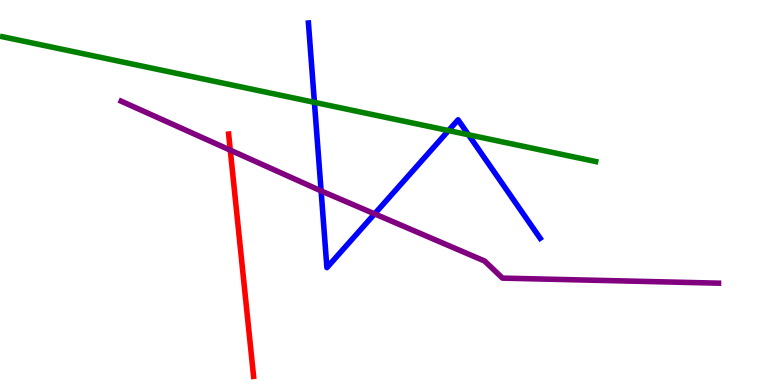[{'lines': ['blue', 'red'], 'intersections': []}, {'lines': ['green', 'red'], 'intersections': []}, {'lines': ['purple', 'red'], 'intersections': [{'x': 2.97, 'y': 6.1}]}, {'lines': ['blue', 'green'], 'intersections': [{'x': 4.06, 'y': 7.34}, {'x': 5.79, 'y': 6.61}, {'x': 6.04, 'y': 6.5}]}, {'lines': ['blue', 'purple'], 'intersections': [{'x': 4.14, 'y': 5.04}, {'x': 4.83, 'y': 4.45}]}, {'lines': ['green', 'purple'], 'intersections': []}]